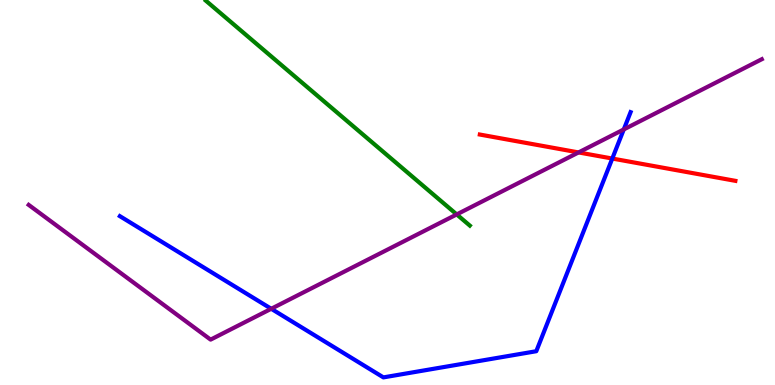[{'lines': ['blue', 'red'], 'intersections': [{'x': 7.9, 'y': 5.88}]}, {'lines': ['green', 'red'], 'intersections': []}, {'lines': ['purple', 'red'], 'intersections': [{'x': 7.47, 'y': 6.04}]}, {'lines': ['blue', 'green'], 'intersections': []}, {'lines': ['blue', 'purple'], 'intersections': [{'x': 3.5, 'y': 1.98}, {'x': 8.05, 'y': 6.64}]}, {'lines': ['green', 'purple'], 'intersections': [{'x': 5.89, 'y': 4.43}]}]